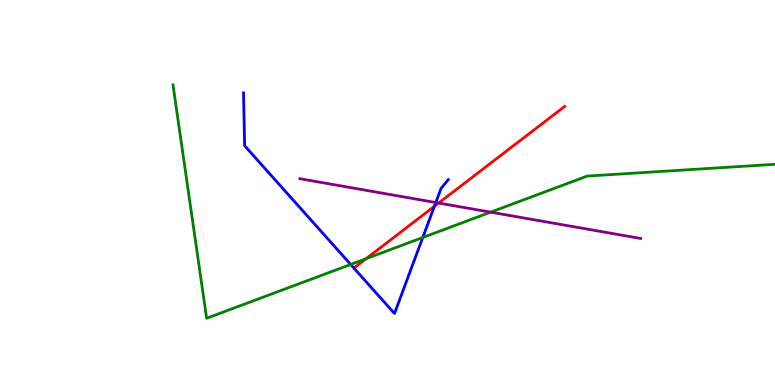[{'lines': ['blue', 'red'], 'intersections': [{'x': 5.61, 'y': 4.64}]}, {'lines': ['green', 'red'], 'intersections': [{'x': 4.72, 'y': 3.28}]}, {'lines': ['purple', 'red'], 'intersections': [{'x': 5.66, 'y': 4.73}]}, {'lines': ['blue', 'green'], 'intersections': [{'x': 4.52, 'y': 3.13}, {'x': 5.46, 'y': 3.83}]}, {'lines': ['blue', 'purple'], 'intersections': [{'x': 5.62, 'y': 4.74}]}, {'lines': ['green', 'purple'], 'intersections': [{'x': 6.33, 'y': 4.49}]}]